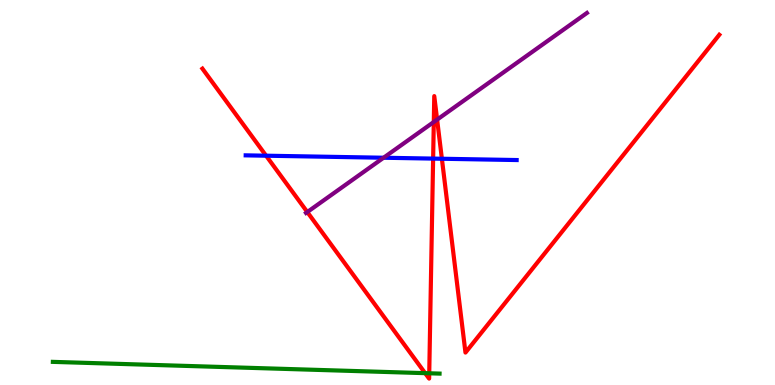[{'lines': ['blue', 'red'], 'intersections': [{'x': 3.43, 'y': 5.96}, {'x': 5.59, 'y': 5.88}, {'x': 5.7, 'y': 5.88}]}, {'lines': ['green', 'red'], 'intersections': [{'x': 5.49, 'y': 0.308}, {'x': 5.54, 'y': 0.304}]}, {'lines': ['purple', 'red'], 'intersections': [{'x': 3.97, 'y': 4.49}, {'x': 5.6, 'y': 6.83}, {'x': 5.64, 'y': 6.89}]}, {'lines': ['blue', 'green'], 'intersections': []}, {'lines': ['blue', 'purple'], 'intersections': [{'x': 4.95, 'y': 5.9}]}, {'lines': ['green', 'purple'], 'intersections': []}]